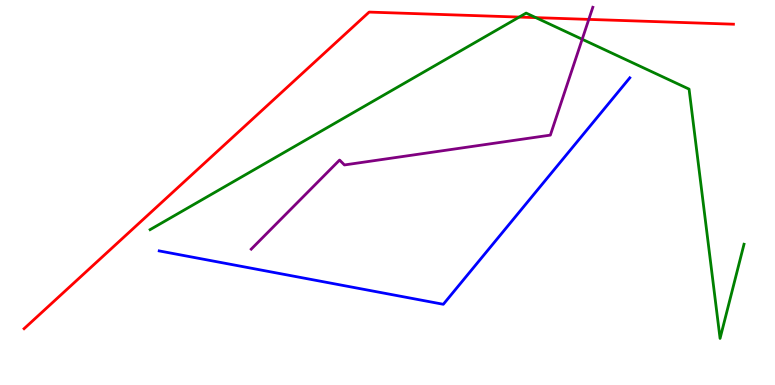[{'lines': ['blue', 'red'], 'intersections': []}, {'lines': ['green', 'red'], 'intersections': [{'x': 6.7, 'y': 9.56}, {'x': 6.91, 'y': 9.54}]}, {'lines': ['purple', 'red'], 'intersections': [{'x': 7.6, 'y': 9.5}]}, {'lines': ['blue', 'green'], 'intersections': []}, {'lines': ['blue', 'purple'], 'intersections': []}, {'lines': ['green', 'purple'], 'intersections': [{'x': 7.51, 'y': 8.98}]}]